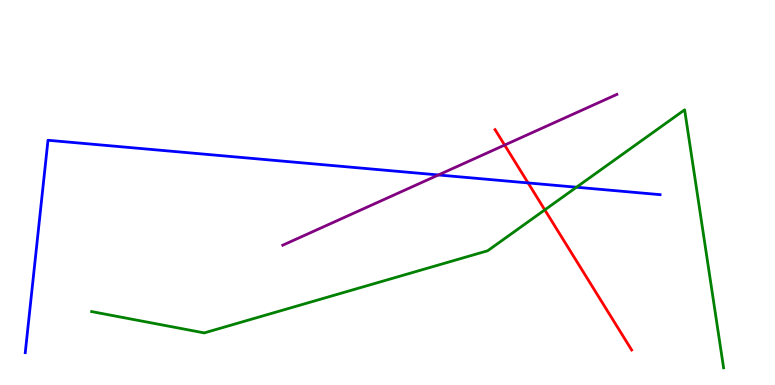[{'lines': ['blue', 'red'], 'intersections': [{'x': 6.81, 'y': 5.25}]}, {'lines': ['green', 'red'], 'intersections': [{'x': 7.03, 'y': 4.55}]}, {'lines': ['purple', 'red'], 'intersections': [{'x': 6.51, 'y': 6.23}]}, {'lines': ['blue', 'green'], 'intersections': [{'x': 7.44, 'y': 5.14}]}, {'lines': ['blue', 'purple'], 'intersections': [{'x': 5.66, 'y': 5.46}]}, {'lines': ['green', 'purple'], 'intersections': []}]